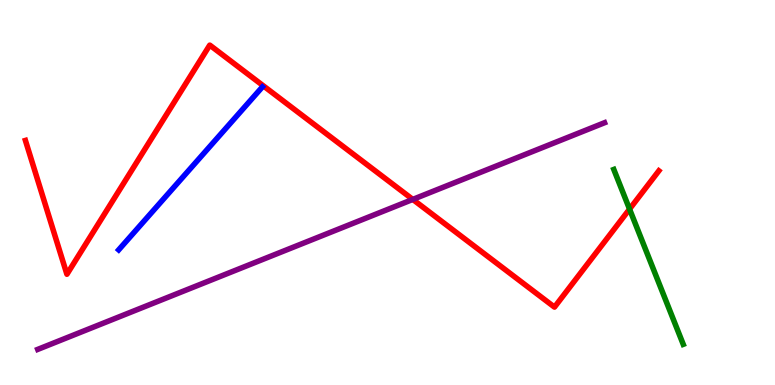[{'lines': ['blue', 'red'], 'intersections': []}, {'lines': ['green', 'red'], 'intersections': [{'x': 8.12, 'y': 4.57}]}, {'lines': ['purple', 'red'], 'intersections': [{'x': 5.33, 'y': 4.82}]}, {'lines': ['blue', 'green'], 'intersections': []}, {'lines': ['blue', 'purple'], 'intersections': []}, {'lines': ['green', 'purple'], 'intersections': []}]